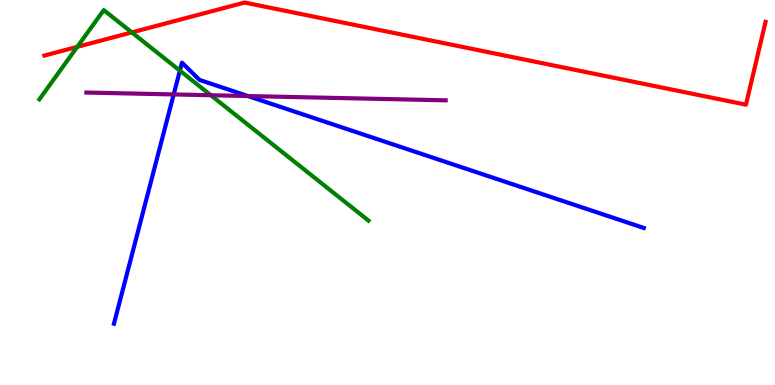[{'lines': ['blue', 'red'], 'intersections': []}, {'lines': ['green', 'red'], 'intersections': [{'x': 0.997, 'y': 8.78}, {'x': 1.7, 'y': 9.16}]}, {'lines': ['purple', 'red'], 'intersections': []}, {'lines': ['blue', 'green'], 'intersections': [{'x': 2.32, 'y': 8.17}]}, {'lines': ['blue', 'purple'], 'intersections': [{'x': 2.24, 'y': 7.55}, {'x': 3.2, 'y': 7.51}]}, {'lines': ['green', 'purple'], 'intersections': [{'x': 2.72, 'y': 7.53}]}]